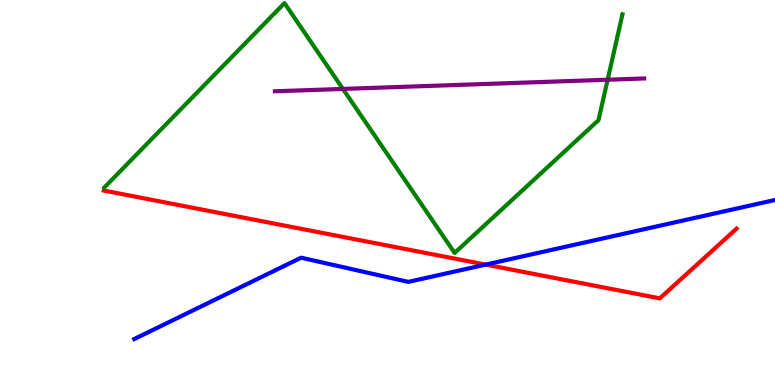[{'lines': ['blue', 'red'], 'intersections': [{'x': 6.27, 'y': 3.13}]}, {'lines': ['green', 'red'], 'intersections': []}, {'lines': ['purple', 'red'], 'intersections': []}, {'lines': ['blue', 'green'], 'intersections': []}, {'lines': ['blue', 'purple'], 'intersections': []}, {'lines': ['green', 'purple'], 'intersections': [{'x': 4.42, 'y': 7.69}, {'x': 7.84, 'y': 7.93}]}]